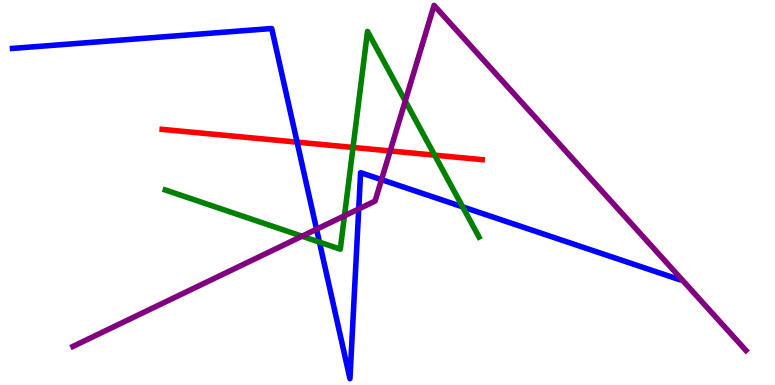[{'lines': ['blue', 'red'], 'intersections': [{'x': 3.83, 'y': 6.31}]}, {'lines': ['green', 'red'], 'intersections': [{'x': 4.56, 'y': 6.17}, {'x': 5.61, 'y': 5.97}]}, {'lines': ['purple', 'red'], 'intersections': [{'x': 5.03, 'y': 6.08}]}, {'lines': ['blue', 'green'], 'intersections': [{'x': 4.12, 'y': 3.71}, {'x': 5.97, 'y': 4.63}]}, {'lines': ['blue', 'purple'], 'intersections': [{'x': 4.08, 'y': 4.05}, {'x': 4.63, 'y': 4.57}, {'x': 4.92, 'y': 5.33}]}, {'lines': ['green', 'purple'], 'intersections': [{'x': 3.9, 'y': 3.86}, {'x': 4.44, 'y': 4.39}, {'x': 5.23, 'y': 7.38}]}]